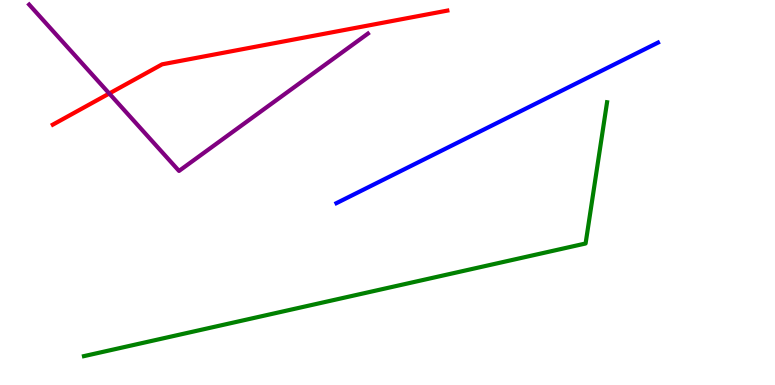[{'lines': ['blue', 'red'], 'intersections': []}, {'lines': ['green', 'red'], 'intersections': []}, {'lines': ['purple', 'red'], 'intersections': [{'x': 1.41, 'y': 7.57}]}, {'lines': ['blue', 'green'], 'intersections': []}, {'lines': ['blue', 'purple'], 'intersections': []}, {'lines': ['green', 'purple'], 'intersections': []}]